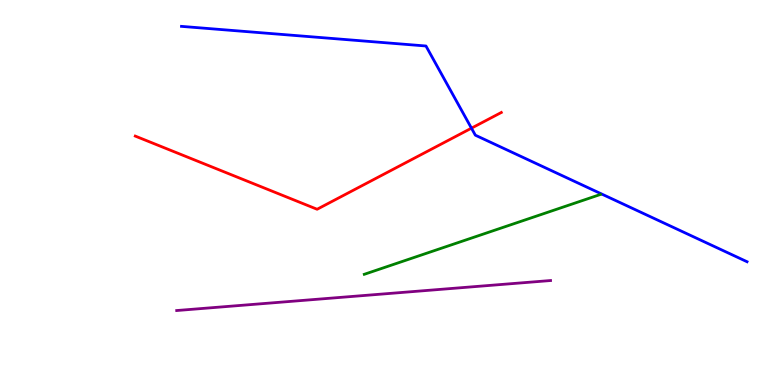[{'lines': ['blue', 'red'], 'intersections': [{'x': 6.08, 'y': 6.67}]}, {'lines': ['green', 'red'], 'intersections': []}, {'lines': ['purple', 'red'], 'intersections': []}, {'lines': ['blue', 'green'], 'intersections': []}, {'lines': ['blue', 'purple'], 'intersections': []}, {'lines': ['green', 'purple'], 'intersections': []}]